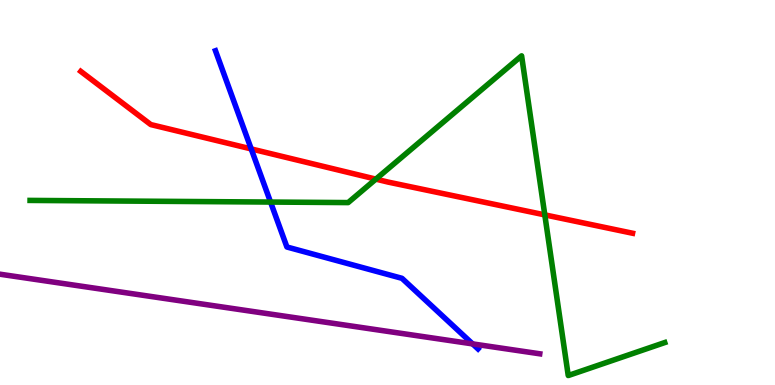[{'lines': ['blue', 'red'], 'intersections': [{'x': 3.24, 'y': 6.13}]}, {'lines': ['green', 'red'], 'intersections': [{'x': 4.85, 'y': 5.35}, {'x': 7.03, 'y': 4.42}]}, {'lines': ['purple', 'red'], 'intersections': []}, {'lines': ['blue', 'green'], 'intersections': [{'x': 3.49, 'y': 4.75}]}, {'lines': ['blue', 'purple'], 'intersections': [{'x': 6.1, 'y': 1.07}]}, {'lines': ['green', 'purple'], 'intersections': []}]